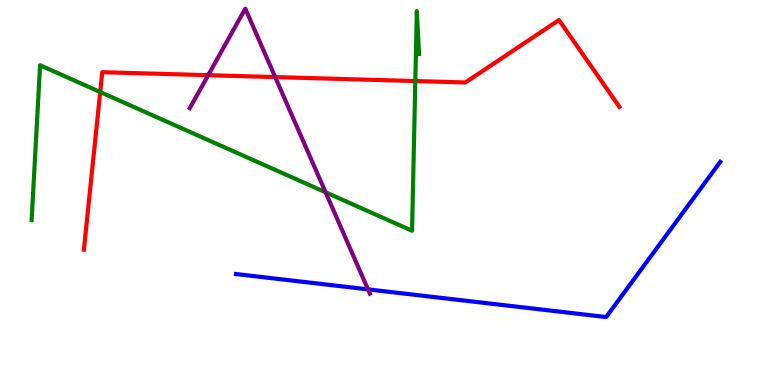[{'lines': ['blue', 'red'], 'intersections': []}, {'lines': ['green', 'red'], 'intersections': [{'x': 1.29, 'y': 7.61}, {'x': 5.36, 'y': 7.89}]}, {'lines': ['purple', 'red'], 'intersections': [{'x': 2.69, 'y': 8.05}, {'x': 3.55, 'y': 8.0}]}, {'lines': ['blue', 'green'], 'intersections': []}, {'lines': ['blue', 'purple'], 'intersections': [{'x': 4.75, 'y': 2.48}]}, {'lines': ['green', 'purple'], 'intersections': [{'x': 4.2, 'y': 5.01}]}]